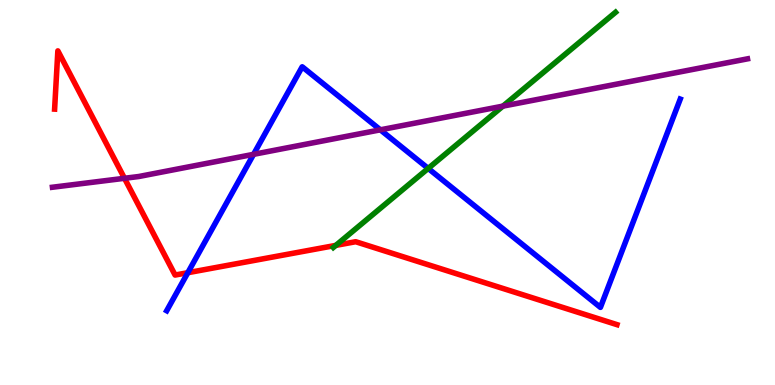[{'lines': ['blue', 'red'], 'intersections': [{'x': 2.42, 'y': 2.92}]}, {'lines': ['green', 'red'], 'intersections': [{'x': 4.33, 'y': 3.63}]}, {'lines': ['purple', 'red'], 'intersections': [{'x': 1.61, 'y': 5.37}]}, {'lines': ['blue', 'green'], 'intersections': [{'x': 5.52, 'y': 5.63}]}, {'lines': ['blue', 'purple'], 'intersections': [{'x': 3.27, 'y': 5.99}, {'x': 4.91, 'y': 6.63}]}, {'lines': ['green', 'purple'], 'intersections': [{'x': 6.49, 'y': 7.24}]}]